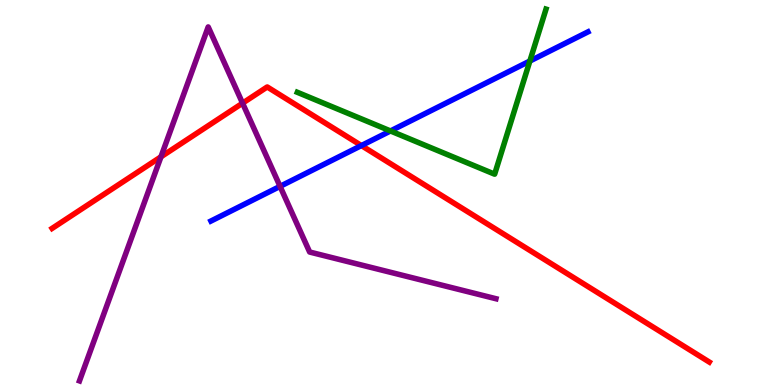[{'lines': ['blue', 'red'], 'intersections': [{'x': 4.66, 'y': 6.22}]}, {'lines': ['green', 'red'], 'intersections': []}, {'lines': ['purple', 'red'], 'intersections': [{'x': 2.08, 'y': 5.93}, {'x': 3.13, 'y': 7.32}]}, {'lines': ['blue', 'green'], 'intersections': [{'x': 5.04, 'y': 6.6}, {'x': 6.84, 'y': 8.41}]}, {'lines': ['blue', 'purple'], 'intersections': [{'x': 3.61, 'y': 5.16}]}, {'lines': ['green', 'purple'], 'intersections': []}]